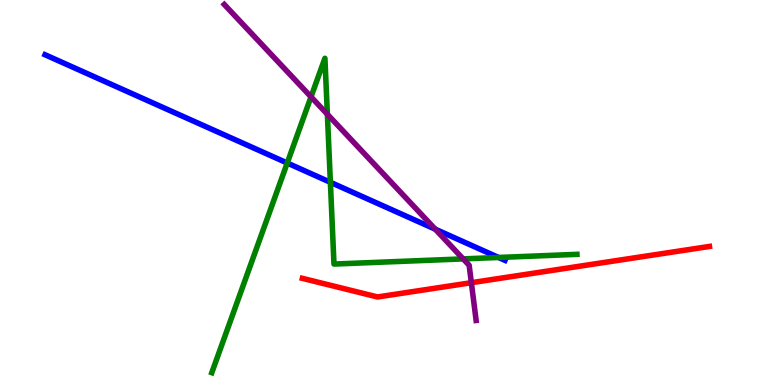[{'lines': ['blue', 'red'], 'intersections': []}, {'lines': ['green', 'red'], 'intersections': []}, {'lines': ['purple', 'red'], 'intersections': [{'x': 6.08, 'y': 2.66}]}, {'lines': ['blue', 'green'], 'intersections': [{'x': 3.71, 'y': 5.77}, {'x': 4.26, 'y': 5.26}, {'x': 6.43, 'y': 3.31}]}, {'lines': ['blue', 'purple'], 'intersections': [{'x': 5.62, 'y': 4.05}]}, {'lines': ['green', 'purple'], 'intersections': [{'x': 4.01, 'y': 7.48}, {'x': 4.22, 'y': 7.03}, {'x': 5.98, 'y': 3.28}]}]